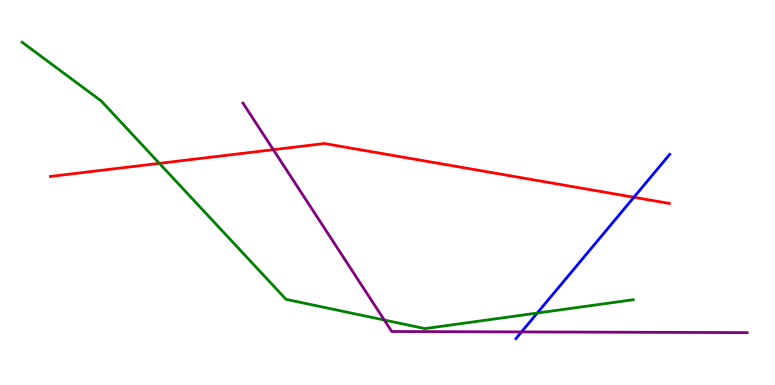[{'lines': ['blue', 'red'], 'intersections': [{'x': 8.18, 'y': 4.88}]}, {'lines': ['green', 'red'], 'intersections': [{'x': 2.06, 'y': 5.76}]}, {'lines': ['purple', 'red'], 'intersections': [{'x': 3.53, 'y': 6.11}]}, {'lines': ['blue', 'green'], 'intersections': [{'x': 6.93, 'y': 1.87}]}, {'lines': ['blue', 'purple'], 'intersections': [{'x': 6.73, 'y': 1.38}]}, {'lines': ['green', 'purple'], 'intersections': [{'x': 4.96, 'y': 1.69}]}]